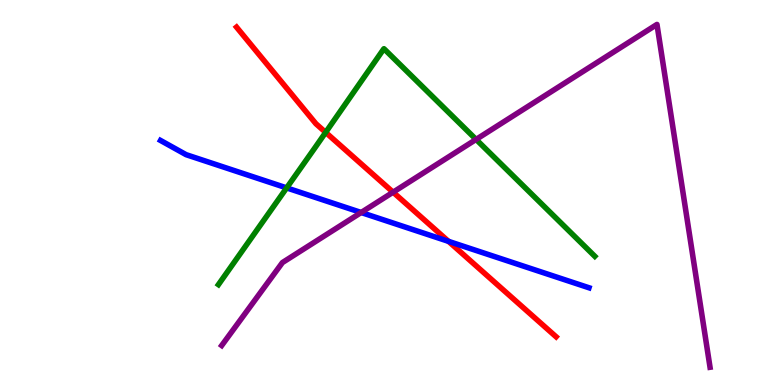[{'lines': ['blue', 'red'], 'intersections': [{'x': 5.79, 'y': 3.73}]}, {'lines': ['green', 'red'], 'intersections': [{'x': 4.2, 'y': 6.56}]}, {'lines': ['purple', 'red'], 'intersections': [{'x': 5.07, 'y': 5.01}]}, {'lines': ['blue', 'green'], 'intersections': [{'x': 3.7, 'y': 5.12}]}, {'lines': ['blue', 'purple'], 'intersections': [{'x': 4.66, 'y': 4.48}]}, {'lines': ['green', 'purple'], 'intersections': [{'x': 6.14, 'y': 6.38}]}]